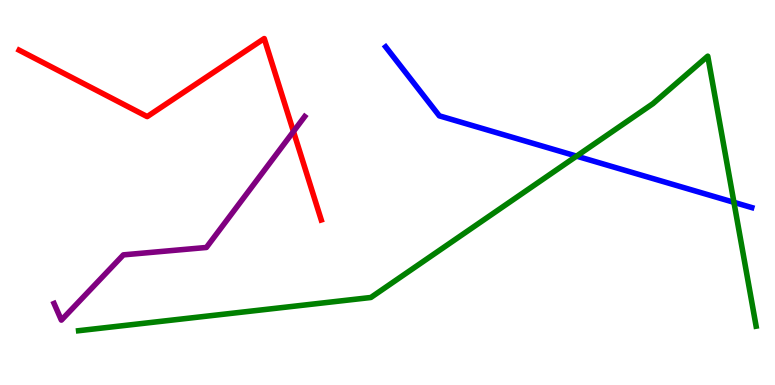[{'lines': ['blue', 'red'], 'intersections': []}, {'lines': ['green', 'red'], 'intersections': []}, {'lines': ['purple', 'red'], 'intersections': [{'x': 3.79, 'y': 6.58}]}, {'lines': ['blue', 'green'], 'intersections': [{'x': 7.44, 'y': 5.94}, {'x': 9.47, 'y': 4.74}]}, {'lines': ['blue', 'purple'], 'intersections': []}, {'lines': ['green', 'purple'], 'intersections': []}]